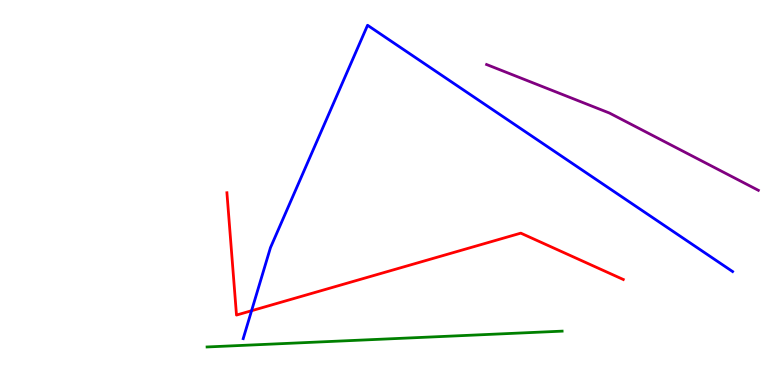[{'lines': ['blue', 'red'], 'intersections': [{'x': 3.25, 'y': 1.93}]}, {'lines': ['green', 'red'], 'intersections': []}, {'lines': ['purple', 'red'], 'intersections': []}, {'lines': ['blue', 'green'], 'intersections': []}, {'lines': ['blue', 'purple'], 'intersections': []}, {'lines': ['green', 'purple'], 'intersections': []}]